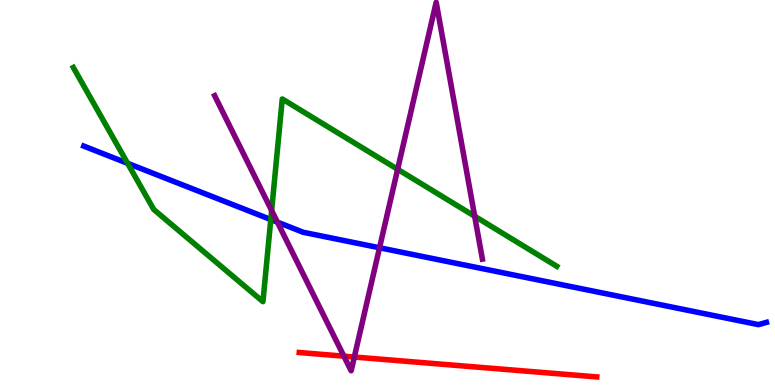[{'lines': ['blue', 'red'], 'intersections': []}, {'lines': ['green', 'red'], 'intersections': []}, {'lines': ['purple', 'red'], 'intersections': [{'x': 4.44, 'y': 0.749}, {'x': 4.57, 'y': 0.726}]}, {'lines': ['blue', 'green'], 'intersections': [{'x': 1.65, 'y': 5.76}, {'x': 3.49, 'y': 4.3}]}, {'lines': ['blue', 'purple'], 'intersections': [{'x': 3.58, 'y': 4.23}, {'x': 4.9, 'y': 3.56}]}, {'lines': ['green', 'purple'], 'intersections': [{'x': 3.51, 'y': 4.53}, {'x': 5.13, 'y': 5.6}, {'x': 6.12, 'y': 4.38}]}]